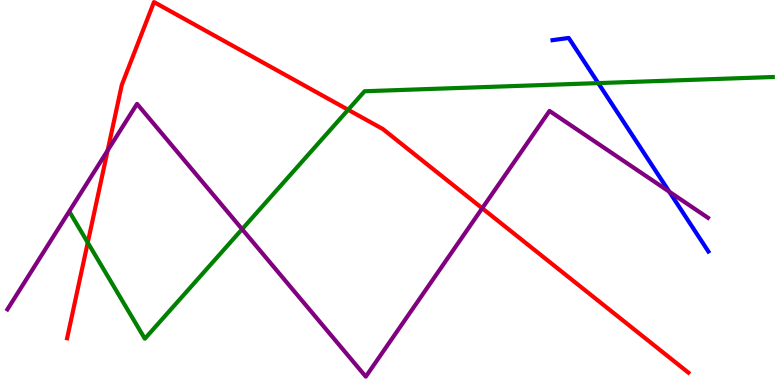[{'lines': ['blue', 'red'], 'intersections': []}, {'lines': ['green', 'red'], 'intersections': [{'x': 1.13, 'y': 3.7}, {'x': 4.49, 'y': 7.15}]}, {'lines': ['purple', 'red'], 'intersections': [{'x': 1.39, 'y': 6.09}, {'x': 6.22, 'y': 4.59}]}, {'lines': ['blue', 'green'], 'intersections': [{'x': 7.72, 'y': 7.84}]}, {'lines': ['blue', 'purple'], 'intersections': [{'x': 8.64, 'y': 5.02}]}, {'lines': ['green', 'purple'], 'intersections': [{'x': 3.12, 'y': 4.05}]}]